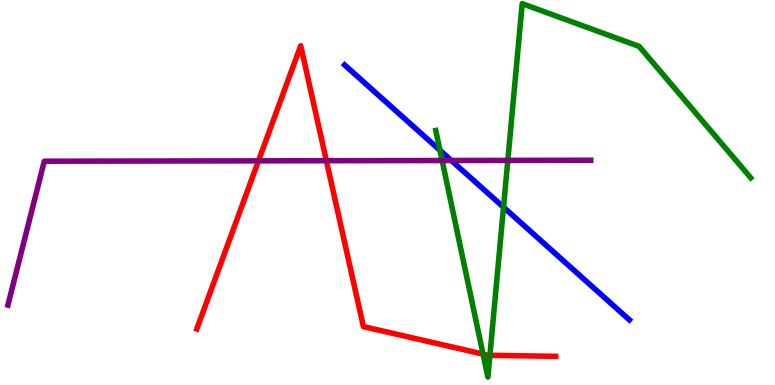[{'lines': ['blue', 'red'], 'intersections': []}, {'lines': ['green', 'red'], 'intersections': [{'x': 6.23, 'y': 0.803}, {'x': 6.32, 'y': 0.771}]}, {'lines': ['purple', 'red'], 'intersections': [{'x': 3.34, 'y': 5.82}, {'x': 4.21, 'y': 5.83}]}, {'lines': ['blue', 'green'], 'intersections': [{'x': 5.68, 'y': 6.1}, {'x': 6.5, 'y': 4.62}]}, {'lines': ['blue', 'purple'], 'intersections': [{'x': 5.82, 'y': 5.83}]}, {'lines': ['green', 'purple'], 'intersections': [{'x': 5.7, 'y': 5.83}, {'x': 6.55, 'y': 5.83}]}]